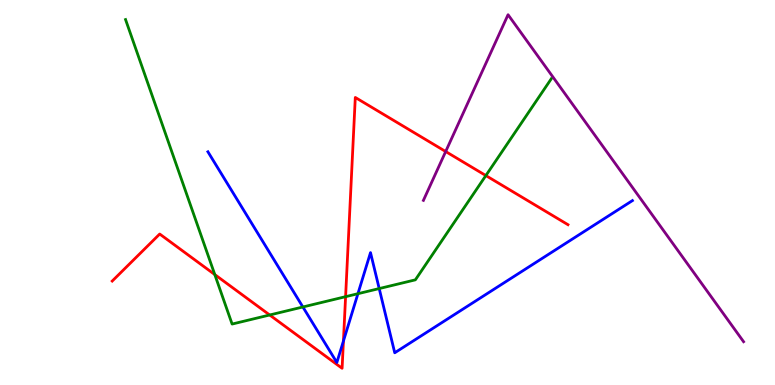[{'lines': ['blue', 'red'], 'intersections': [{'x': 4.43, 'y': 1.14}]}, {'lines': ['green', 'red'], 'intersections': [{'x': 2.77, 'y': 2.87}, {'x': 3.48, 'y': 1.82}, {'x': 4.46, 'y': 2.29}, {'x': 6.27, 'y': 5.44}]}, {'lines': ['purple', 'red'], 'intersections': [{'x': 5.75, 'y': 6.06}]}, {'lines': ['blue', 'green'], 'intersections': [{'x': 3.91, 'y': 2.03}, {'x': 4.62, 'y': 2.37}, {'x': 4.89, 'y': 2.5}]}, {'lines': ['blue', 'purple'], 'intersections': []}, {'lines': ['green', 'purple'], 'intersections': []}]